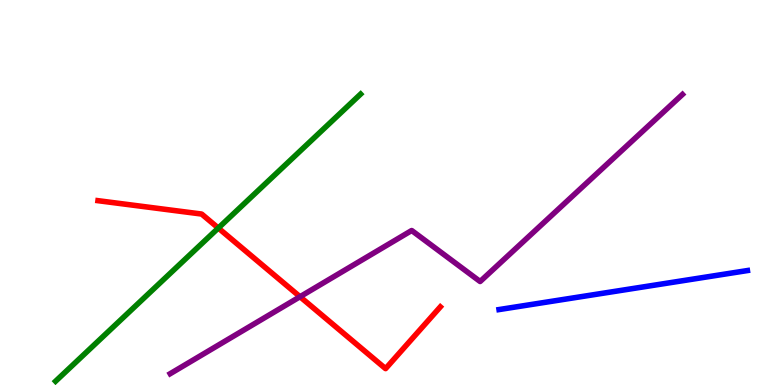[{'lines': ['blue', 'red'], 'intersections': []}, {'lines': ['green', 'red'], 'intersections': [{'x': 2.82, 'y': 4.08}]}, {'lines': ['purple', 'red'], 'intersections': [{'x': 3.87, 'y': 2.29}]}, {'lines': ['blue', 'green'], 'intersections': []}, {'lines': ['blue', 'purple'], 'intersections': []}, {'lines': ['green', 'purple'], 'intersections': []}]